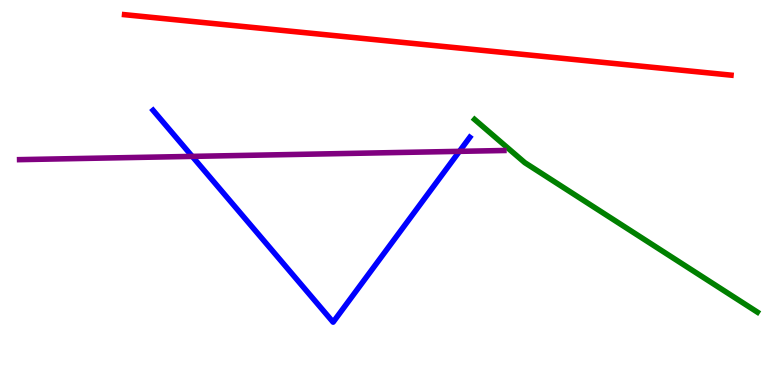[{'lines': ['blue', 'red'], 'intersections': []}, {'lines': ['green', 'red'], 'intersections': []}, {'lines': ['purple', 'red'], 'intersections': []}, {'lines': ['blue', 'green'], 'intersections': []}, {'lines': ['blue', 'purple'], 'intersections': [{'x': 2.48, 'y': 5.94}, {'x': 5.93, 'y': 6.07}]}, {'lines': ['green', 'purple'], 'intersections': []}]